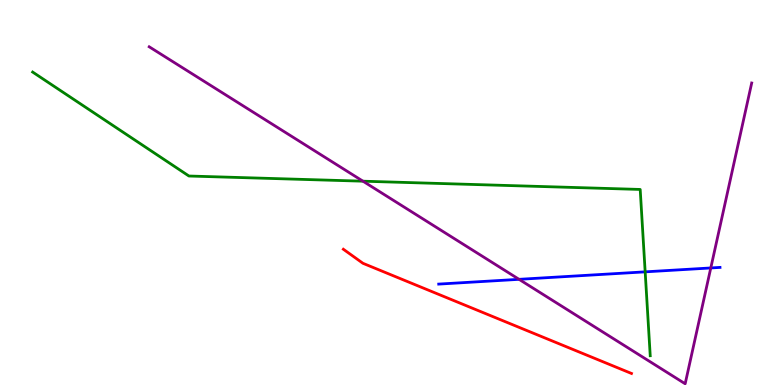[{'lines': ['blue', 'red'], 'intersections': []}, {'lines': ['green', 'red'], 'intersections': []}, {'lines': ['purple', 'red'], 'intersections': []}, {'lines': ['blue', 'green'], 'intersections': [{'x': 8.32, 'y': 2.94}]}, {'lines': ['blue', 'purple'], 'intersections': [{'x': 6.7, 'y': 2.74}, {'x': 9.17, 'y': 3.04}]}, {'lines': ['green', 'purple'], 'intersections': [{'x': 4.68, 'y': 5.29}]}]